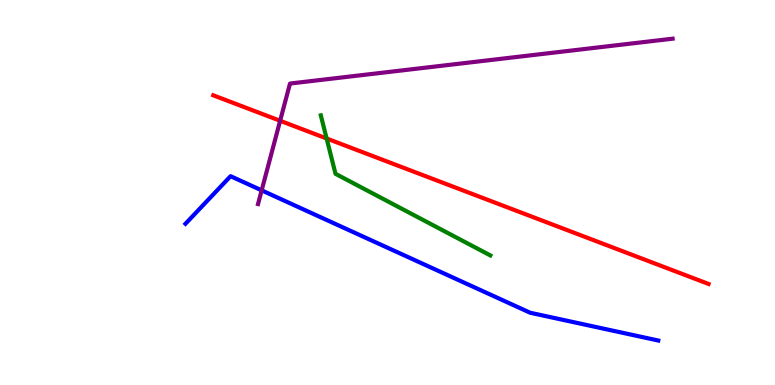[{'lines': ['blue', 'red'], 'intersections': []}, {'lines': ['green', 'red'], 'intersections': [{'x': 4.21, 'y': 6.4}]}, {'lines': ['purple', 'red'], 'intersections': [{'x': 3.61, 'y': 6.86}]}, {'lines': ['blue', 'green'], 'intersections': []}, {'lines': ['blue', 'purple'], 'intersections': [{'x': 3.38, 'y': 5.06}]}, {'lines': ['green', 'purple'], 'intersections': []}]